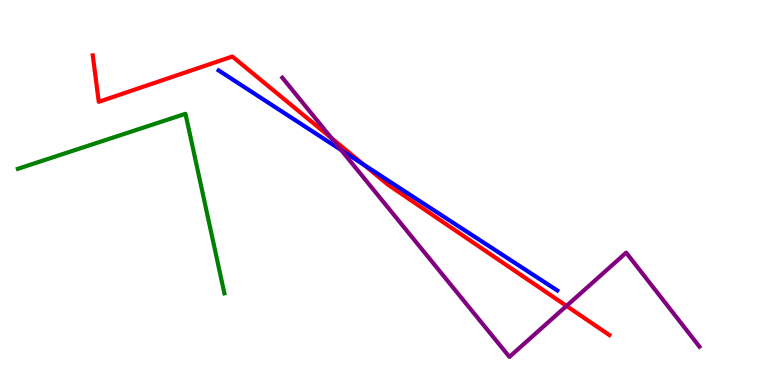[{'lines': ['blue', 'red'], 'intersections': [{'x': 4.69, 'y': 5.72}]}, {'lines': ['green', 'red'], 'intersections': []}, {'lines': ['purple', 'red'], 'intersections': [{'x': 4.28, 'y': 6.41}, {'x': 7.31, 'y': 2.05}]}, {'lines': ['blue', 'green'], 'intersections': []}, {'lines': ['blue', 'purple'], 'intersections': [{'x': 4.4, 'y': 6.1}]}, {'lines': ['green', 'purple'], 'intersections': []}]